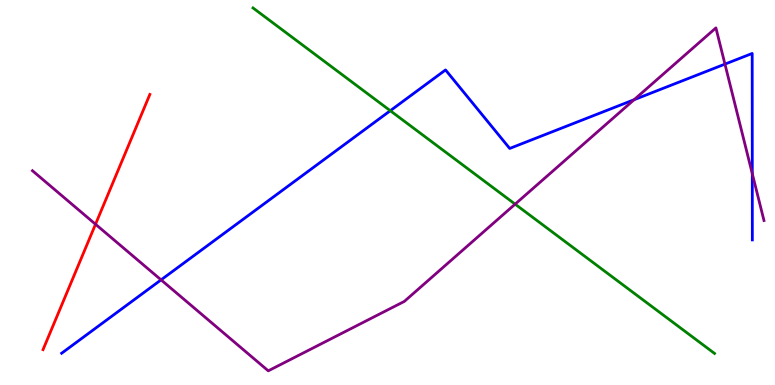[{'lines': ['blue', 'red'], 'intersections': []}, {'lines': ['green', 'red'], 'intersections': []}, {'lines': ['purple', 'red'], 'intersections': [{'x': 1.23, 'y': 4.18}]}, {'lines': ['blue', 'green'], 'intersections': [{'x': 5.04, 'y': 7.12}]}, {'lines': ['blue', 'purple'], 'intersections': [{'x': 2.08, 'y': 2.73}, {'x': 8.18, 'y': 7.41}, {'x': 9.35, 'y': 8.33}, {'x': 9.71, 'y': 5.49}]}, {'lines': ['green', 'purple'], 'intersections': [{'x': 6.65, 'y': 4.7}]}]